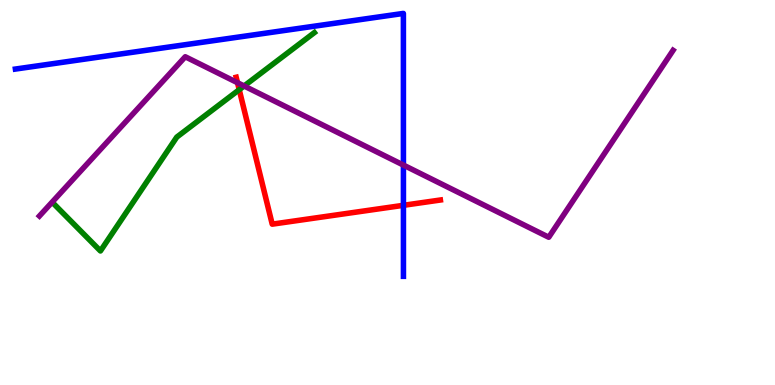[{'lines': ['blue', 'red'], 'intersections': [{'x': 5.21, 'y': 4.67}]}, {'lines': ['green', 'red'], 'intersections': [{'x': 3.09, 'y': 7.67}]}, {'lines': ['purple', 'red'], 'intersections': [{'x': 3.06, 'y': 7.85}]}, {'lines': ['blue', 'green'], 'intersections': []}, {'lines': ['blue', 'purple'], 'intersections': [{'x': 5.21, 'y': 5.71}]}, {'lines': ['green', 'purple'], 'intersections': [{'x': 3.15, 'y': 7.77}]}]